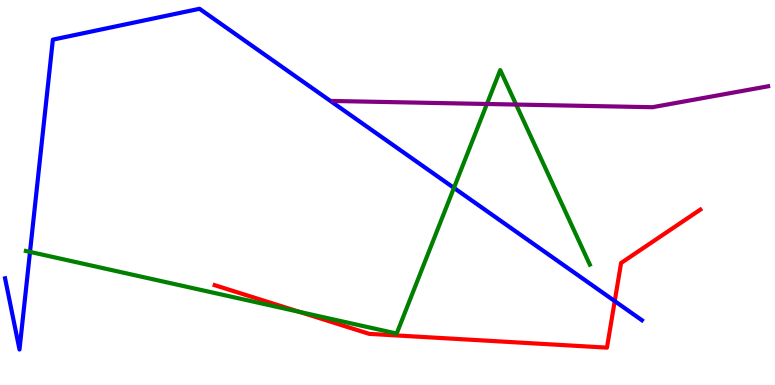[{'lines': ['blue', 'red'], 'intersections': [{'x': 7.93, 'y': 2.18}]}, {'lines': ['green', 'red'], 'intersections': [{'x': 3.87, 'y': 1.9}]}, {'lines': ['purple', 'red'], 'intersections': []}, {'lines': ['blue', 'green'], 'intersections': [{'x': 0.387, 'y': 3.46}, {'x': 5.86, 'y': 5.12}]}, {'lines': ['blue', 'purple'], 'intersections': []}, {'lines': ['green', 'purple'], 'intersections': [{'x': 6.28, 'y': 7.3}, {'x': 6.66, 'y': 7.28}]}]